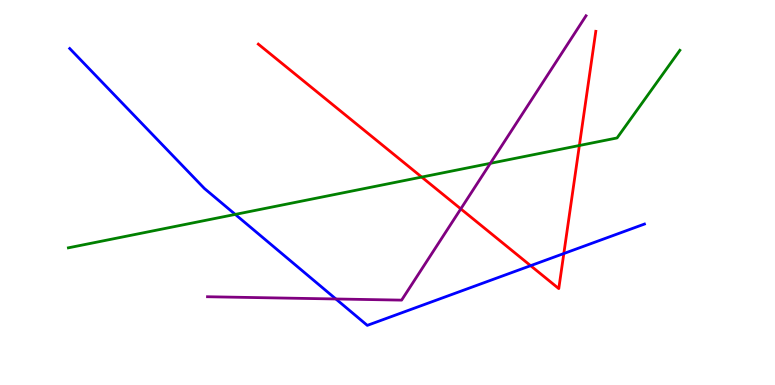[{'lines': ['blue', 'red'], 'intersections': [{'x': 6.85, 'y': 3.1}, {'x': 7.28, 'y': 3.41}]}, {'lines': ['green', 'red'], 'intersections': [{'x': 5.44, 'y': 5.4}, {'x': 7.48, 'y': 6.22}]}, {'lines': ['purple', 'red'], 'intersections': [{'x': 5.95, 'y': 4.57}]}, {'lines': ['blue', 'green'], 'intersections': [{'x': 3.04, 'y': 4.43}]}, {'lines': ['blue', 'purple'], 'intersections': [{'x': 4.33, 'y': 2.23}]}, {'lines': ['green', 'purple'], 'intersections': [{'x': 6.33, 'y': 5.76}]}]